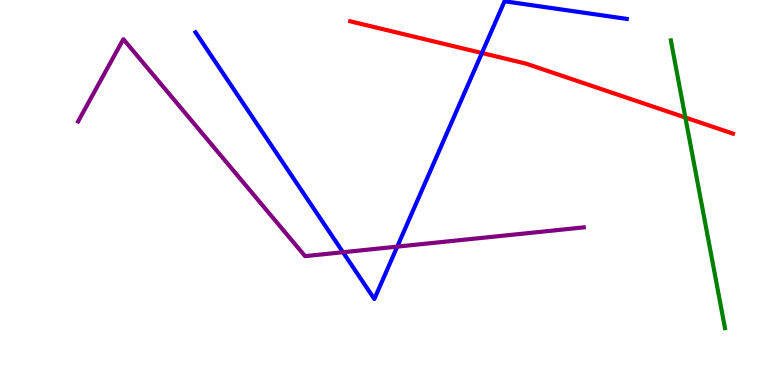[{'lines': ['blue', 'red'], 'intersections': [{'x': 6.22, 'y': 8.62}]}, {'lines': ['green', 'red'], 'intersections': [{'x': 8.84, 'y': 6.95}]}, {'lines': ['purple', 'red'], 'intersections': []}, {'lines': ['blue', 'green'], 'intersections': []}, {'lines': ['blue', 'purple'], 'intersections': [{'x': 4.43, 'y': 3.45}, {'x': 5.13, 'y': 3.59}]}, {'lines': ['green', 'purple'], 'intersections': []}]